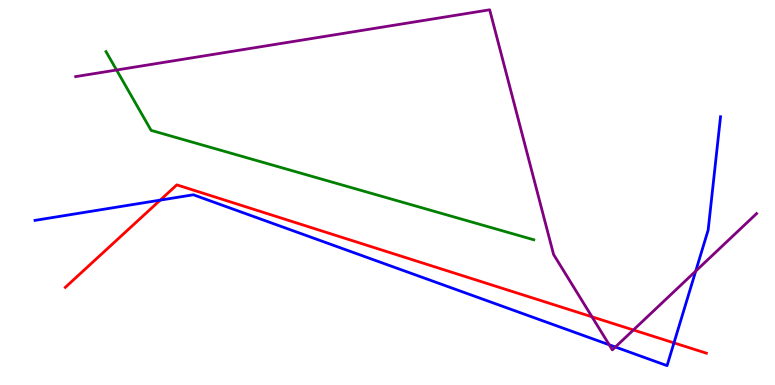[{'lines': ['blue', 'red'], 'intersections': [{'x': 2.07, 'y': 4.8}, {'x': 8.7, 'y': 1.09}]}, {'lines': ['green', 'red'], 'intersections': []}, {'lines': ['purple', 'red'], 'intersections': [{'x': 7.64, 'y': 1.77}, {'x': 8.17, 'y': 1.43}]}, {'lines': ['blue', 'green'], 'intersections': []}, {'lines': ['blue', 'purple'], 'intersections': [{'x': 7.86, 'y': 1.04}, {'x': 7.94, 'y': 0.987}, {'x': 8.98, 'y': 2.96}]}, {'lines': ['green', 'purple'], 'intersections': [{'x': 1.5, 'y': 8.18}]}]